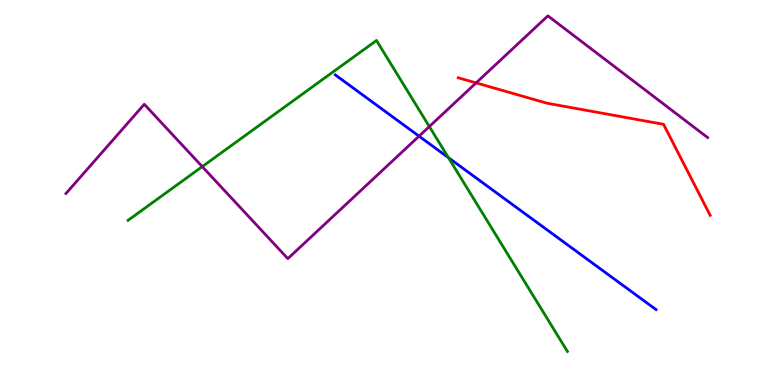[{'lines': ['blue', 'red'], 'intersections': []}, {'lines': ['green', 'red'], 'intersections': []}, {'lines': ['purple', 'red'], 'intersections': [{'x': 6.14, 'y': 7.85}]}, {'lines': ['blue', 'green'], 'intersections': [{'x': 5.79, 'y': 5.9}]}, {'lines': ['blue', 'purple'], 'intersections': [{'x': 5.41, 'y': 6.46}]}, {'lines': ['green', 'purple'], 'intersections': [{'x': 2.61, 'y': 5.67}, {'x': 5.54, 'y': 6.71}]}]